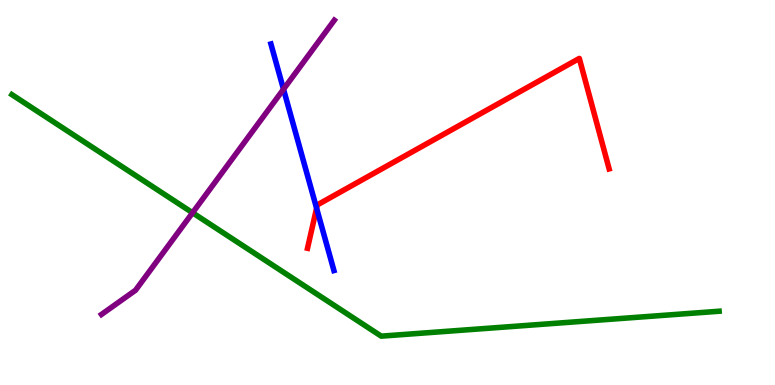[{'lines': ['blue', 'red'], 'intersections': [{'x': 4.09, 'y': 4.59}]}, {'lines': ['green', 'red'], 'intersections': []}, {'lines': ['purple', 'red'], 'intersections': []}, {'lines': ['blue', 'green'], 'intersections': []}, {'lines': ['blue', 'purple'], 'intersections': [{'x': 3.66, 'y': 7.68}]}, {'lines': ['green', 'purple'], 'intersections': [{'x': 2.48, 'y': 4.47}]}]